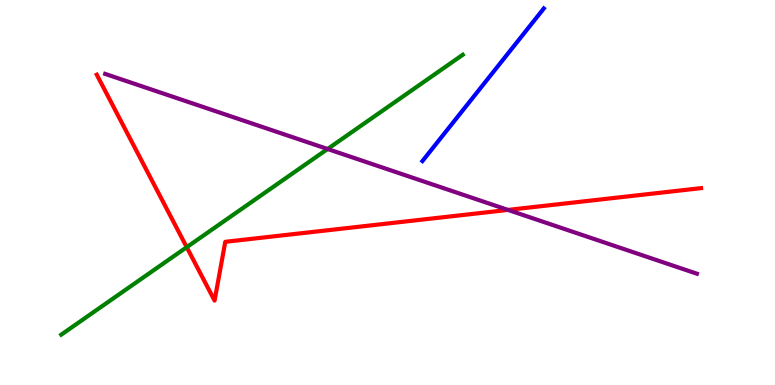[{'lines': ['blue', 'red'], 'intersections': []}, {'lines': ['green', 'red'], 'intersections': [{'x': 2.41, 'y': 3.58}]}, {'lines': ['purple', 'red'], 'intersections': [{'x': 6.55, 'y': 4.55}]}, {'lines': ['blue', 'green'], 'intersections': []}, {'lines': ['blue', 'purple'], 'intersections': []}, {'lines': ['green', 'purple'], 'intersections': [{'x': 4.23, 'y': 6.13}]}]